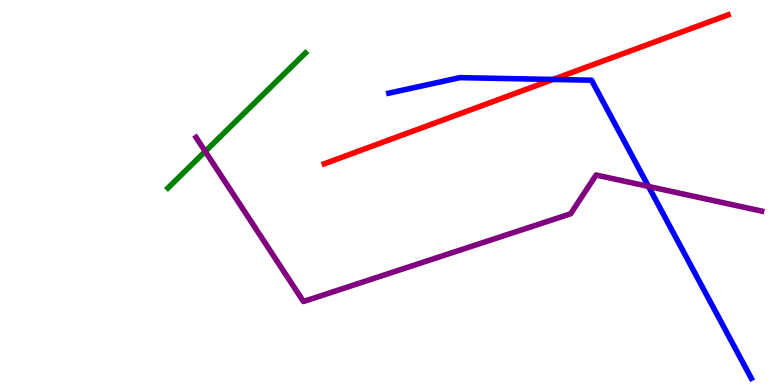[{'lines': ['blue', 'red'], 'intersections': [{'x': 7.14, 'y': 7.94}]}, {'lines': ['green', 'red'], 'intersections': []}, {'lines': ['purple', 'red'], 'intersections': []}, {'lines': ['blue', 'green'], 'intersections': []}, {'lines': ['blue', 'purple'], 'intersections': [{'x': 8.37, 'y': 5.16}]}, {'lines': ['green', 'purple'], 'intersections': [{'x': 2.65, 'y': 6.07}]}]